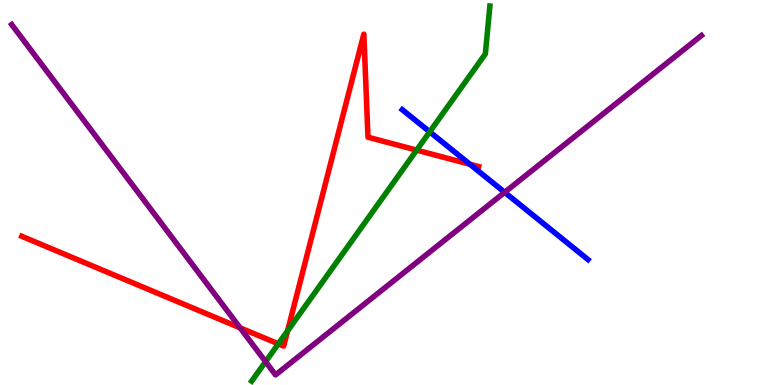[{'lines': ['blue', 'red'], 'intersections': [{'x': 6.06, 'y': 5.73}]}, {'lines': ['green', 'red'], 'intersections': [{'x': 3.59, 'y': 1.07}, {'x': 3.71, 'y': 1.41}, {'x': 5.38, 'y': 6.1}]}, {'lines': ['purple', 'red'], 'intersections': [{'x': 3.1, 'y': 1.49}]}, {'lines': ['blue', 'green'], 'intersections': [{'x': 5.54, 'y': 6.58}]}, {'lines': ['blue', 'purple'], 'intersections': [{'x': 6.51, 'y': 5.0}]}, {'lines': ['green', 'purple'], 'intersections': [{'x': 3.43, 'y': 0.606}]}]